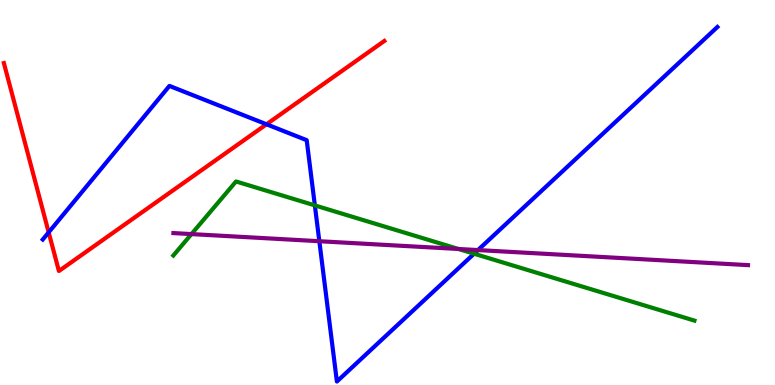[{'lines': ['blue', 'red'], 'intersections': [{'x': 0.628, 'y': 3.96}, {'x': 3.44, 'y': 6.77}]}, {'lines': ['green', 'red'], 'intersections': []}, {'lines': ['purple', 'red'], 'intersections': []}, {'lines': ['blue', 'green'], 'intersections': [{'x': 4.06, 'y': 4.66}, {'x': 6.12, 'y': 3.41}]}, {'lines': ['blue', 'purple'], 'intersections': [{'x': 4.12, 'y': 3.73}, {'x': 6.17, 'y': 3.5}]}, {'lines': ['green', 'purple'], 'intersections': [{'x': 2.47, 'y': 3.92}, {'x': 5.92, 'y': 3.53}]}]